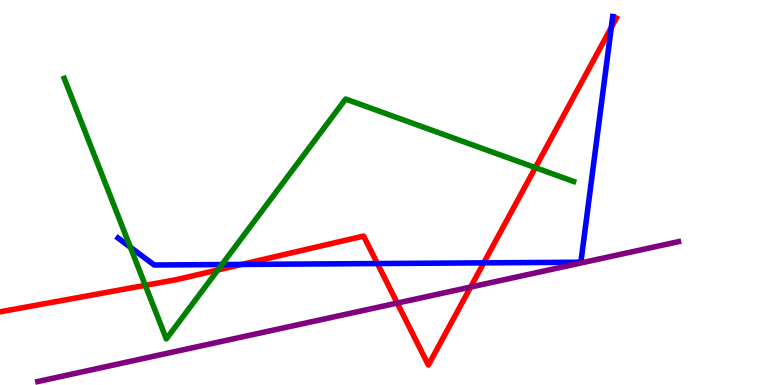[{'lines': ['blue', 'red'], 'intersections': [{'x': 3.12, 'y': 3.13}, {'x': 4.87, 'y': 3.15}, {'x': 6.24, 'y': 3.17}, {'x': 7.89, 'y': 9.29}]}, {'lines': ['green', 'red'], 'intersections': [{'x': 1.88, 'y': 2.59}, {'x': 2.81, 'y': 2.99}, {'x': 6.91, 'y': 5.65}]}, {'lines': ['purple', 'red'], 'intersections': [{'x': 5.13, 'y': 2.13}, {'x': 6.07, 'y': 2.54}]}, {'lines': ['blue', 'green'], 'intersections': [{'x': 1.68, 'y': 3.58}, {'x': 2.86, 'y': 3.13}]}, {'lines': ['blue', 'purple'], 'intersections': []}, {'lines': ['green', 'purple'], 'intersections': []}]